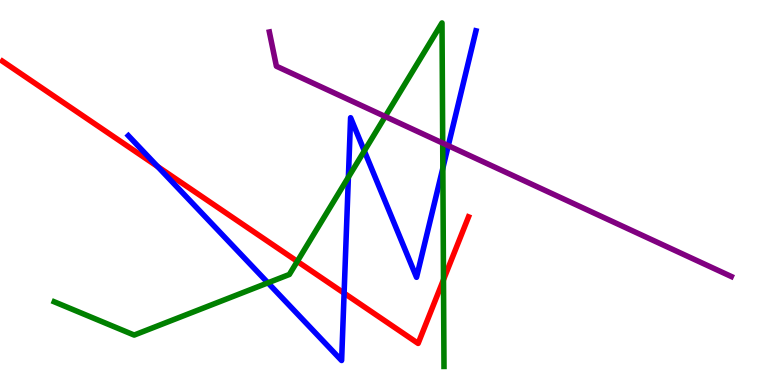[{'lines': ['blue', 'red'], 'intersections': [{'x': 2.03, 'y': 5.67}, {'x': 4.44, 'y': 2.39}]}, {'lines': ['green', 'red'], 'intersections': [{'x': 3.84, 'y': 3.21}, {'x': 5.72, 'y': 2.73}]}, {'lines': ['purple', 'red'], 'intersections': []}, {'lines': ['blue', 'green'], 'intersections': [{'x': 3.46, 'y': 2.65}, {'x': 4.5, 'y': 5.4}, {'x': 4.7, 'y': 6.08}, {'x': 5.71, 'y': 5.63}]}, {'lines': ['blue', 'purple'], 'intersections': [{'x': 5.78, 'y': 6.22}]}, {'lines': ['green', 'purple'], 'intersections': [{'x': 4.97, 'y': 6.97}, {'x': 5.71, 'y': 6.28}]}]